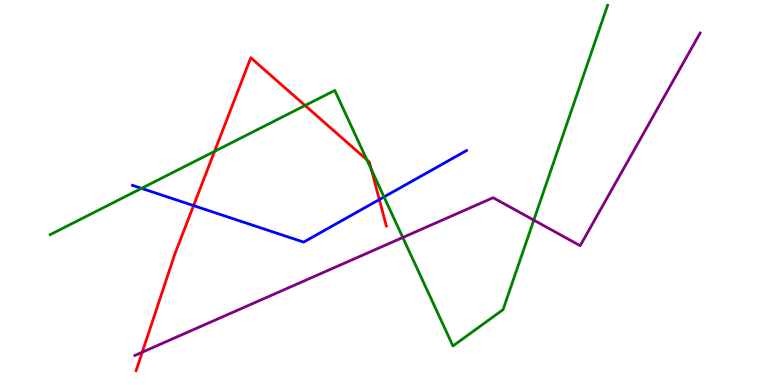[{'lines': ['blue', 'red'], 'intersections': [{'x': 2.5, 'y': 4.66}, {'x': 4.89, 'y': 4.82}]}, {'lines': ['green', 'red'], 'intersections': [{'x': 2.77, 'y': 6.07}, {'x': 3.94, 'y': 7.26}, {'x': 4.73, 'y': 5.85}, {'x': 4.79, 'y': 5.59}]}, {'lines': ['purple', 'red'], 'intersections': [{'x': 1.84, 'y': 0.852}]}, {'lines': ['blue', 'green'], 'intersections': [{'x': 1.83, 'y': 5.11}, {'x': 4.96, 'y': 4.89}]}, {'lines': ['blue', 'purple'], 'intersections': []}, {'lines': ['green', 'purple'], 'intersections': [{'x': 5.2, 'y': 3.83}, {'x': 6.89, 'y': 4.28}]}]